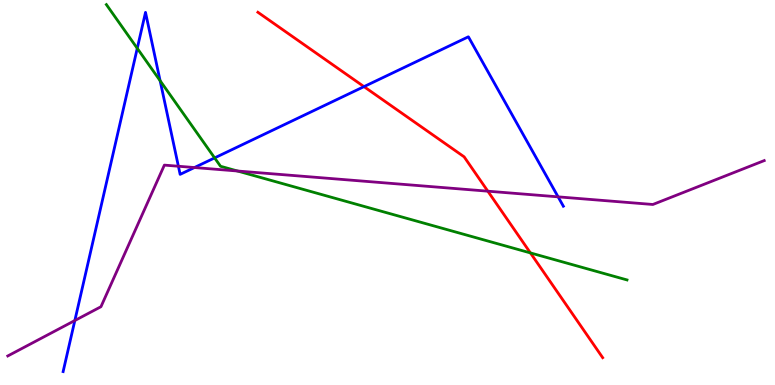[{'lines': ['blue', 'red'], 'intersections': [{'x': 4.7, 'y': 7.75}]}, {'lines': ['green', 'red'], 'intersections': [{'x': 6.84, 'y': 3.43}]}, {'lines': ['purple', 'red'], 'intersections': [{'x': 6.29, 'y': 5.03}]}, {'lines': ['blue', 'green'], 'intersections': [{'x': 1.77, 'y': 8.74}, {'x': 2.07, 'y': 7.9}, {'x': 2.77, 'y': 5.9}]}, {'lines': ['blue', 'purple'], 'intersections': [{'x': 0.966, 'y': 1.67}, {'x': 2.3, 'y': 5.68}, {'x': 2.51, 'y': 5.65}, {'x': 7.2, 'y': 4.89}]}, {'lines': ['green', 'purple'], 'intersections': [{'x': 3.06, 'y': 5.56}]}]